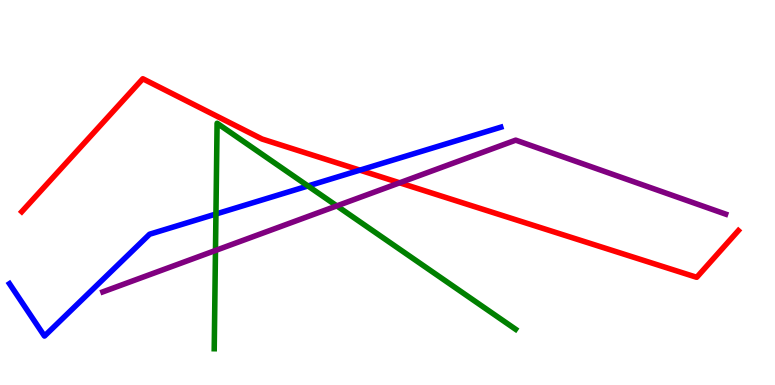[{'lines': ['blue', 'red'], 'intersections': [{'x': 4.64, 'y': 5.58}]}, {'lines': ['green', 'red'], 'intersections': []}, {'lines': ['purple', 'red'], 'intersections': [{'x': 5.16, 'y': 5.25}]}, {'lines': ['blue', 'green'], 'intersections': [{'x': 2.79, 'y': 4.44}, {'x': 3.97, 'y': 5.17}]}, {'lines': ['blue', 'purple'], 'intersections': []}, {'lines': ['green', 'purple'], 'intersections': [{'x': 2.78, 'y': 3.49}, {'x': 4.35, 'y': 4.65}]}]